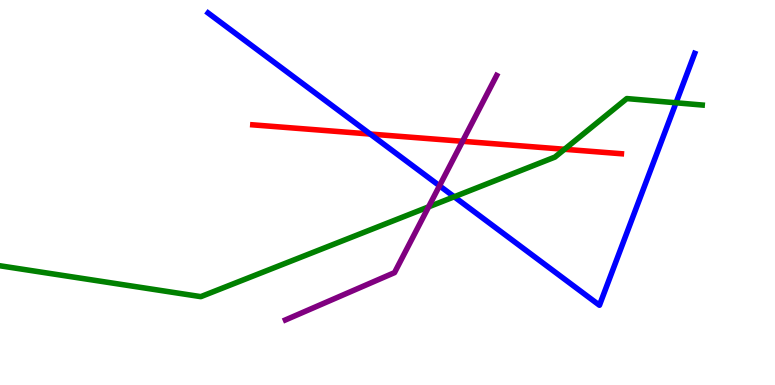[{'lines': ['blue', 'red'], 'intersections': [{'x': 4.78, 'y': 6.52}]}, {'lines': ['green', 'red'], 'intersections': [{'x': 7.28, 'y': 6.12}]}, {'lines': ['purple', 'red'], 'intersections': [{'x': 5.97, 'y': 6.33}]}, {'lines': ['blue', 'green'], 'intersections': [{'x': 5.86, 'y': 4.89}, {'x': 8.72, 'y': 7.33}]}, {'lines': ['blue', 'purple'], 'intersections': [{'x': 5.67, 'y': 5.17}]}, {'lines': ['green', 'purple'], 'intersections': [{'x': 5.53, 'y': 4.63}]}]